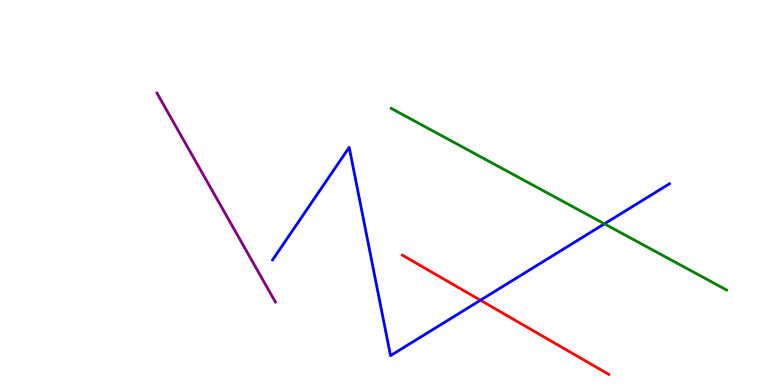[{'lines': ['blue', 'red'], 'intersections': [{'x': 6.2, 'y': 2.2}]}, {'lines': ['green', 'red'], 'intersections': []}, {'lines': ['purple', 'red'], 'intersections': []}, {'lines': ['blue', 'green'], 'intersections': [{'x': 7.8, 'y': 4.19}]}, {'lines': ['blue', 'purple'], 'intersections': []}, {'lines': ['green', 'purple'], 'intersections': []}]